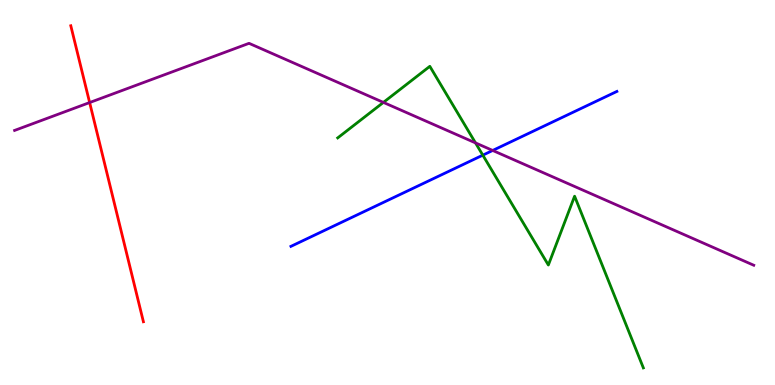[{'lines': ['blue', 'red'], 'intersections': []}, {'lines': ['green', 'red'], 'intersections': []}, {'lines': ['purple', 'red'], 'intersections': [{'x': 1.16, 'y': 7.34}]}, {'lines': ['blue', 'green'], 'intersections': [{'x': 6.23, 'y': 5.97}]}, {'lines': ['blue', 'purple'], 'intersections': [{'x': 6.36, 'y': 6.09}]}, {'lines': ['green', 'purple'], 'intersections': [{'x': 4.95, 'y': 7.34}, {'x': 6.14, 'y': 6.29}]}]